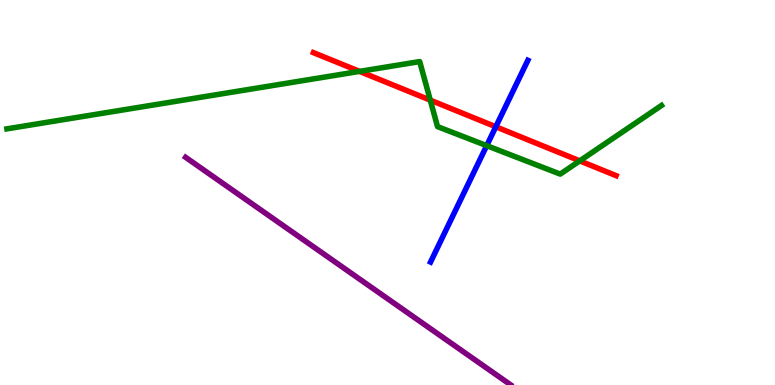[{'lines': ['blue', 'red'], 'intersections': [{'x': 6.4, 'y': 6.71}]}, {'lines': ['green', 'red'], 'intersections': [{'x': 4.64, 'y': 8.15}, {'x': 5.55, 'y': 7.4}, {'x': 7.48, 'y': 5.82}]}, {'lines': ['purple', 'red'], 'intersections': []}, {'lines': ['blue', 'green'], 'intersections': [{'x': 6.28, 'y': 6.22}]}, {'lines': ['blue', 'purple'], 'intersections': []}, {'lines': ['green', 'purple'], 'intersections': []}]